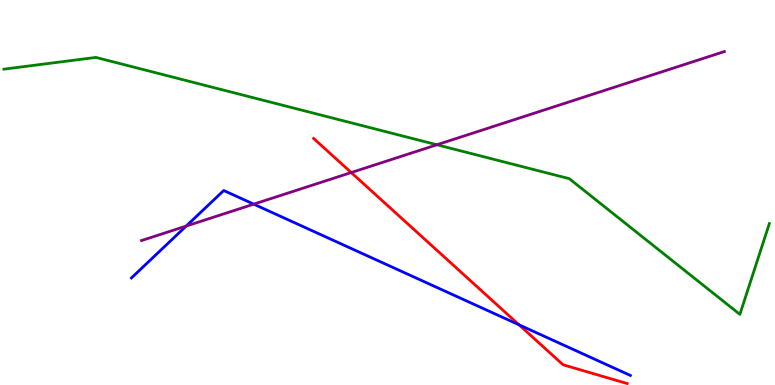[{'lines': ['blue', 'red'], 'intersections': [{'x': 6.7, 'y': 1.56}]}, {'lines': ['green', 'red'], 'intersections': []}, {'lines': ['purple', 'red'], 'intersections': [{'x': 4.53, 'y': 5.52}]}, {'lines': ['blue', 'green'], 'intersections': []}, {'lines': ['blue', 'purple'], 'intersections': [{'x': 2.4, 'y': 4.13}, {'x': 3.27, 'y': 4.7}]}, {'lines': ['green', 'purple'], 'intersections': [{'x': 5.64, 'y': 6.24}]}]